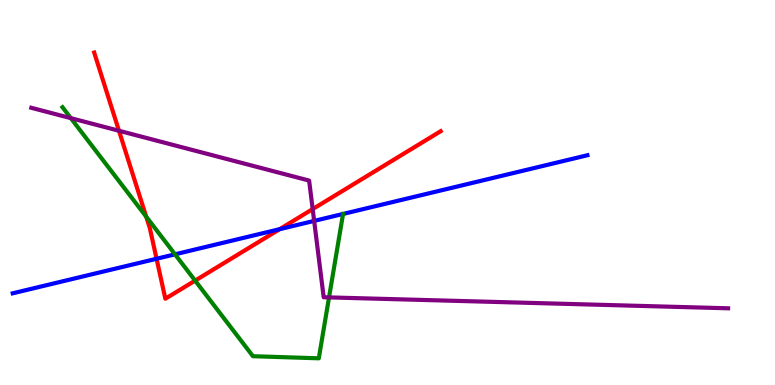[{'lines': ['blue', 'red'], 'intersections': [{'x': 2.02, 'y': 3.28}, {'x': 3.61, 'y': 4.05}]}, {'lines': ['green', 'red'], 'intersections': [{'x': 1.89, 'y': 4.37}, {'x': 2.52, 'y': 2.71}]}, {'lines': ['purple', 'red'], 'intersections': [{'x': 1.54, 'y': 6.6}, {'x': 4.03, 'y': 4.57}]}, {'lines': ['blue', 'green'], 'intersections': [{'x': 2.26, 'y': 3.39}]}, {'lines': ['blue', 'purple'], 'intersections': [{'x': 4.05, 'y': 4.26}]}, {'lines': ['green', 'purple'], 'intersections': [{'x': 0.914, 'y': 6.93}, {'x': 4.25, 'y': 2.28}]}]